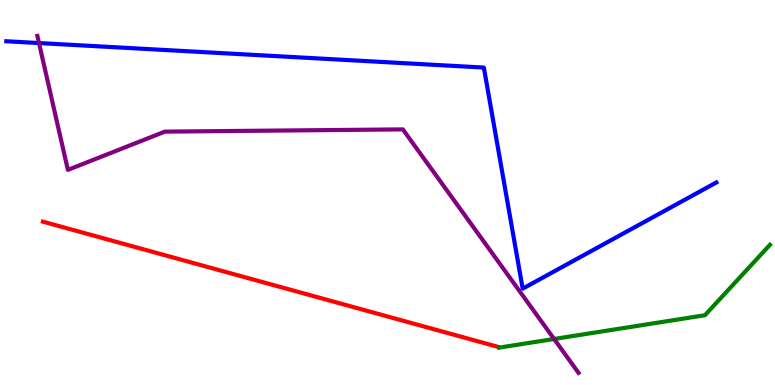[{'lines': ['blue', 'red'], 'intersections': []}, {'lines': ['green', 'red'], 'intersections': []}, {'lines': ['purple', 'red'], 'intersections': []}, {'lines': ['blue', 'green'], 'intersections': []}, {'lines': ['blue', 'purple'], 'intersections': [{'x': 0.503, 'y': 8.88}]}, {'lines': ['green', 'purple'], 'intersections': [{'x': 7.15, 'y': 1.2}]}]